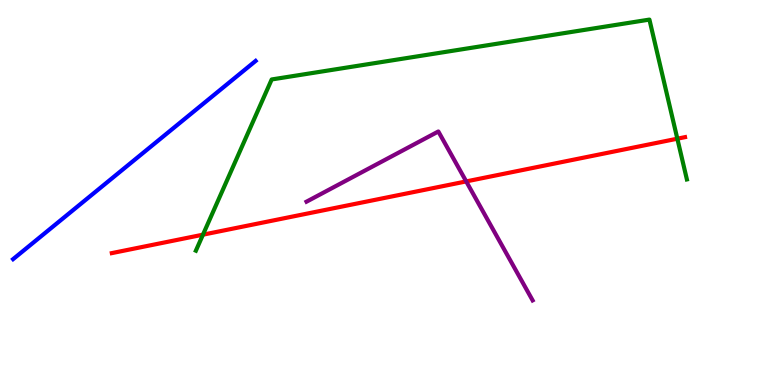[{'lines': ['blue', 'red'], 'intersections': []}, {'lines': ['green', 'red'], 'intersections': [{'x': 2.62, 'y': 3.9}, {'x': 8.74, 'y': 6.4}]}, {'lines': ['purple', 'red'], 'intersections': [{'x': 6.02, 'y': 5.29}]}, {'lines': ['blue', 'green'], 'intersections': []}, {'lines': ['blue', 'purple'], 'intersections': []}, {'lines': ['green', 'purple'], 'intersections': []}]